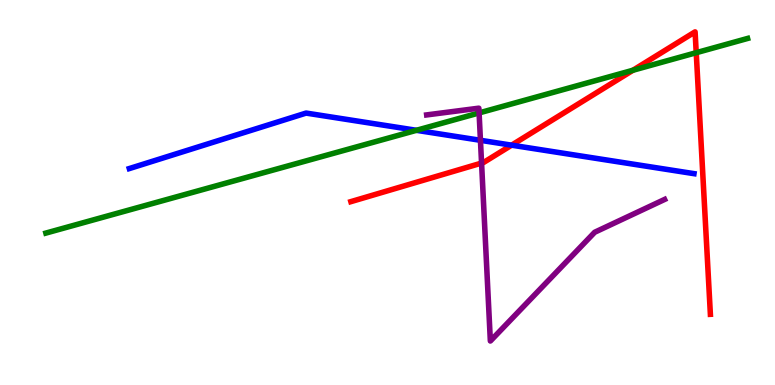[{'lines': ['blue', 'red'], 'intersections': [{'x': 6.6, 'y': 6.23}]}, {'lines': ['green', 'red'], 'intersections': [{'x': 8.17, 'y': 8.17}, {'x': 8.98, 'y': 8.63}]}, {'lines': ['purple', 'red'], 'intersections': [{'x': 6.21, 'y': 5.76}]}, {'lines': ['blue', 'green'], 'intersections': [{'x': 5.37, 'y': 6.62}]}, {'lines': ['blue', 'purple'], 'intersections': [{'x': 6.2, 'y': 6.36}]}, {'lines': ['green', 'purple'], 'intersections': [{'x': 6.18, 'y': 7.07}]}]